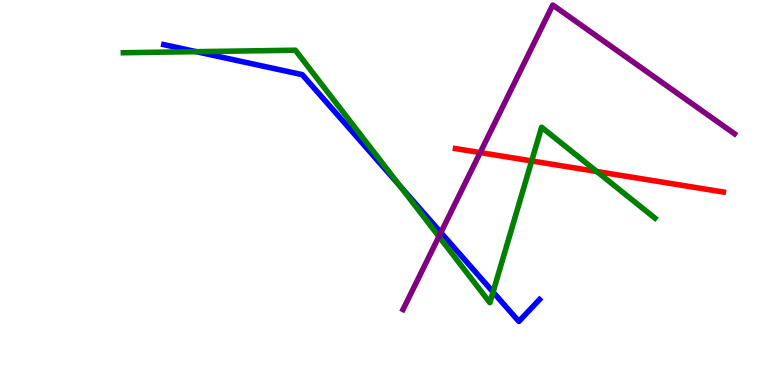[{'lines': ['blue', 'red'], 'intersections': []}, {'lines': ['green', 'red'], 'intersections': [{'x': 6.86, 'y': 5.82}, {'x': 7.7, 'y': 5.55}]}, {'lines': ['purple', 'red'], 'intersections': [{'x': 6.2, 'y': 6.04}]}, {'lines': ['blue', 'green'], 'intersections': [{'x': 2.53, 'y': 8.66}, {'x': 5.16, 'y': 5.17}, {'x': 6.36, 'y': 2.42}]}, {'lines': ['blue', 'purple'], 'intersections': [{'x': 5.69, 'y': 3.96}]}, {'lines': ['green', 'purple'], 'intersections': [{'x': 5.66, 'y': 3.86}]}]